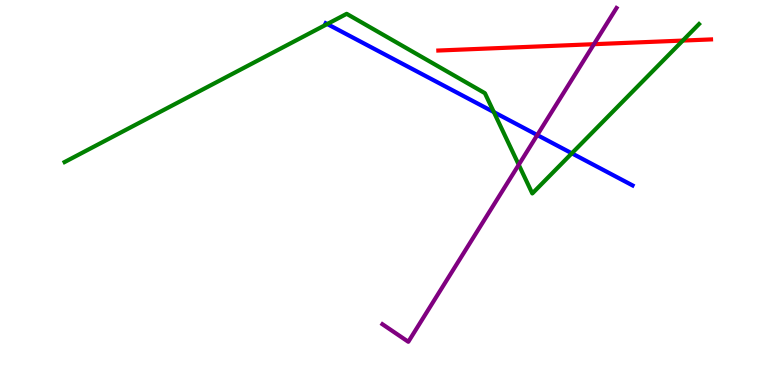[{'lines': ['blue', 'red'], 'intersections': []}, {'lines': ['green', 'red'], 'intersections': [{'x': 8.81, 'y': 8.95}]}, {'lines': ['purple', 'red'], 'intersections': [{'x': 7.66, 'y': 8.85}]}, {'lines': ['blue', 'green'], 'intersections': [{'x': 4.22, 'y': 9.38}, {'x': 6.37, 'y': 7.09}, {'x': 7.38, 'y': 6.02}]}, {'lines': ['blue', 'purple'], 'intersections': [{'x': 6.93, 'y': 6.49}]}, {'lines': ['green', 'purple'], 'intersections': [{'x': 6.69, 'y': 5.72}]}]